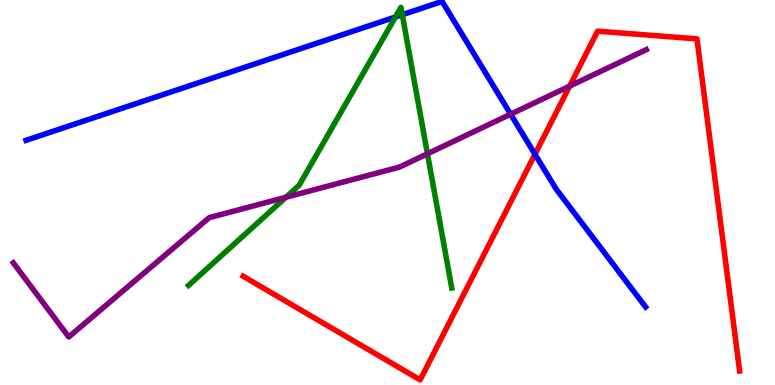[{'lines': ['blue', 'red'], 'intersections': [{'x': 6.9, 'y': 5.99}]}, {'lines': ['green', 'red'], 'intersections': []}, {'lines': ['purple', 'red'], 'intersections': [{'x': 7.35, 'y': 7.76}]}, {'lines': ['blue', 'green'], 'intersections': [{'x': 5.1, 'y': 9.56}, {'x': 5.19, 'y': 9.62}]}, {'lines': ['blue', 'purple'], 'intersections': [{'x': 6.59, 'y': 7.03}]}, {'lines': ['green', 'purple'], 'intersections': [{'x': 3.69, 'y': 4.88}, {'x': 5.52, 'y': 6.01}]}]